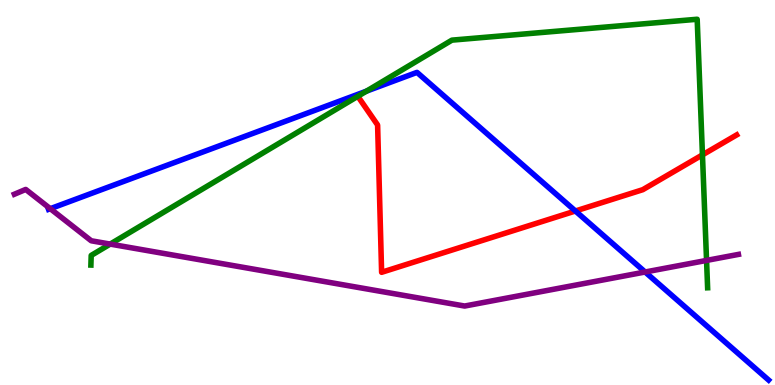[{'lines': ['blue', 'red'], 'intersections': [{'x': 7.42, 'y': 4.52}]}, {'lines': ['green', 'red'], 'intersections': [{'x': 4.62, 'y': 7.5}, {'x': 9.06, 'y': 5.98}]}, {'lines': ['purple', 'red'], 'intersections': []}, {'lines': ['blue', 'green'], 'intersections': [{'x': 4.73, 'y': 7.63}]}, {'lines': ['blue', 'purple'], 'intersections': [{'x': 0.649, 'y': 4.58}, {'x': 8.32, 'y': 2.93}]}, {'lines': ['green', 'purple'], 'intersections': [{'x': 1.42, 'y': 3.66}, {'x': 9.12, 'y': 3.24}]}]